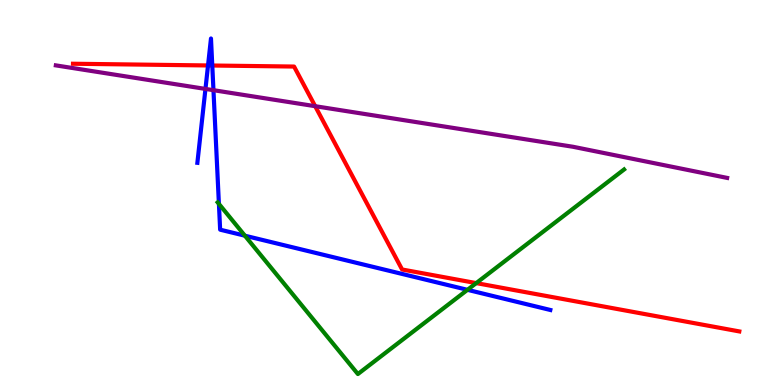[{'lines': ['blue', 'red'], 'intersections': [{'x': 2.68, 'y': 8.3}, {'x': 2.74, 'y': 8.3}]}, {'lines': ['green', 'red'], 'intersections': [{'x': 6.14, 'y': 2.65}]}, {'lines': ['purple', 'red'], 'intersections': [{'x': 4.07, 'y': 7.24}]}, {'lines': ['blue', 'green'], 'intersections': [{'x': 2.82, 'y': 4.7}, {'x': 3.16, 'y': 3.88}, {'x': 6.03, 'y': 2.47}]}, {'lines': ['blue', 'purple'], 'intersections': [{'x': 2.65, 'y': 7.69}, {'x': 2.75, 'y': 7.66}]}, {'lines': ['green', 'purple'], 'intersections': []}]